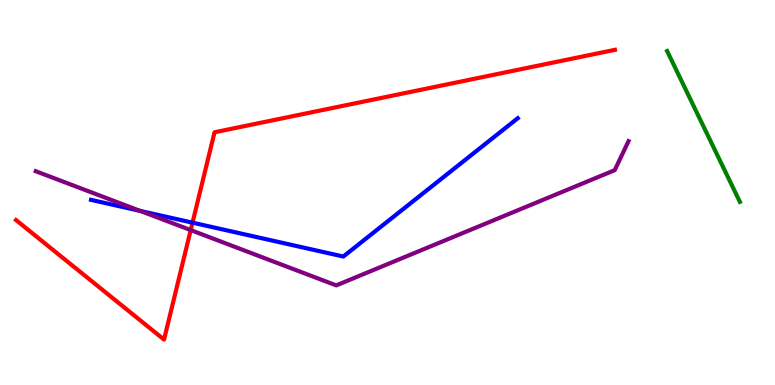[{'lines': ['blue', 'red'], 'intersections': [{'x': 2.48, 'y': 4.22}]}, {'lines': ['green', 'red'], 'intersections': []}, {'lines': ['purple', 'red'], 'intersections': [{'x': 2.46, 'y': 4.02}]}, {'lines': ['blue', 'green'], 'intersections': []}, {'lines': ['blue', 'purple'], 'intersections': [{'x': 1.81, 'y': 4.52}]}, {'lines': ['green', 'purple'], 'intersections': []}]